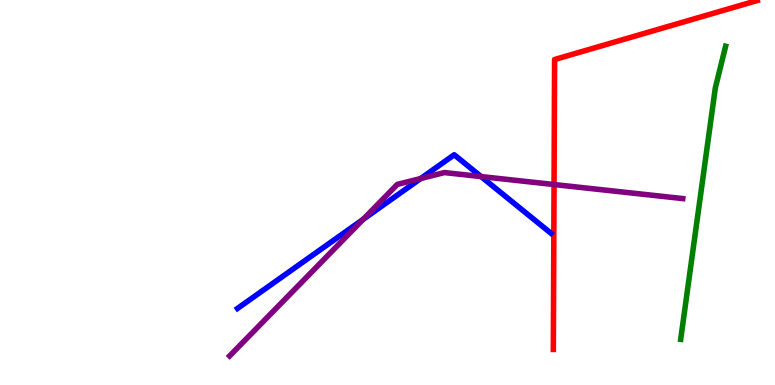[{'lines': ['blue', 'red'], 'intersections': []}, {'lines': ['green', 'red'], 'intersections': []}, {'lines': ['purple', 'red'], 'intersections': [{'x': 7.15, 'y': 5.21}]}, {'lines': ['blue', 'green'], 'intersections': []}, {'lines': ['blue', 'purple'], 'intersections': [{'x': 4.69, 'y': 4.3}, {'x': 5.43, 'y': 5.36}, {'x': 6.21, 'y': 5.41}]}, {'lines': ['green', 'purple'], 'intersections': []}]